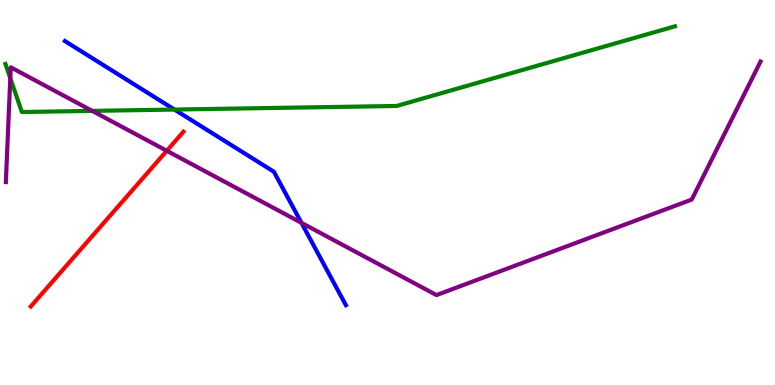[{'lines': ['blue', 'red'], 'intersections': []}, {'lines': ['green', 'red'], 'intersections': []}, {'lines': ['purple', 'red'], 'intersections': [{'x': 2.15, 'y': 6.08}]}, {'lines': ['blue', 'green'], 'intersections': [{'x': 2.25, 'y': 7.15}]}, {'lines': ['blue', 'purple'], 'intersections': [{'x': 3.89, 'y': 4.21}]}, {'lines': ['green', 'purple'], 'intersections': [{'x': 0.133, 'y': 7.97}, {'x': 1.19, 'y': 7.12}]}]